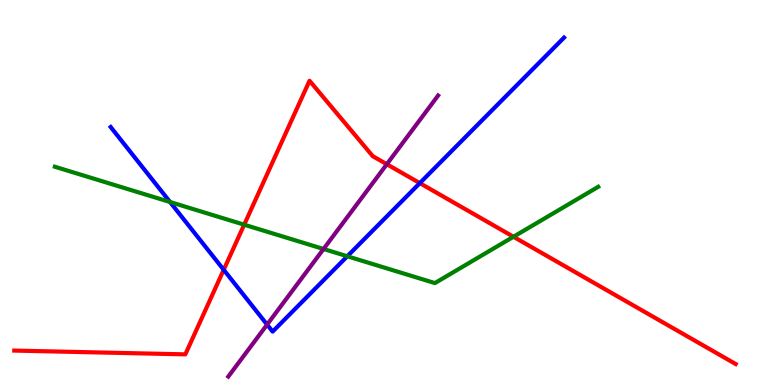[{'lines': ['blue', 'red'], 'intersections': [{'x': 2.89, 'y': 2.99}, {'x': 5.42, 'y': 5.24}]}, {'lines': ['green', 'red'], 'intersections': [{'x': 3.15, 'y': 4.16}, {'x': 6.63, 'y': 3.85}]}, {'lines': ['purple', 'red'], 'intersections': [{'x': 4.99, 'y': 5.73}]}, {'lines': ['blue', 'green'], 'intersections': [{'x': 2.19, 'y': 4.75}, {'x': 4.48, 'y': 3.34}]}, {'lines': ['blue', 'purple'], 'intersections': [{'x': 3.45, 'y': 1.57}]}, {'lines': ['green', 'purple'], 'intersections': [{'x': 4.17, 'y': 3.53}]}]